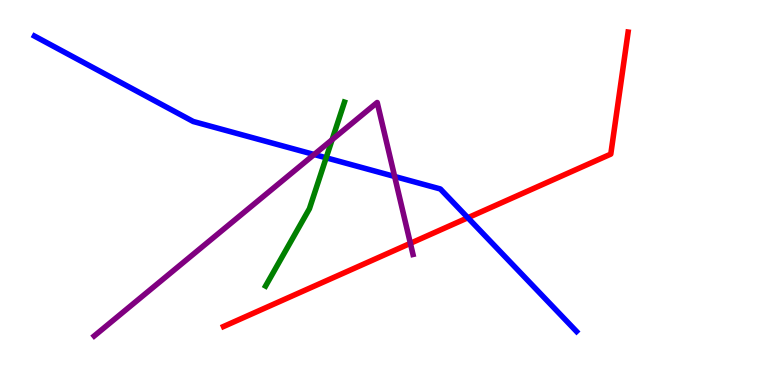[{'lines': ['blue', 'red'], 'intersections': [{'x': 6.04, 'y': 4.34}]}, {'lines': ['green', 'red'], 'intersections': []}, {'lines': ['purple', 'red'], 'intersections': [{'x': 5.3, 'y': 3.68}]}, {'lines': ['blue', 'green'], 'intersections': [{'x': 4.21, 'y': 5.9}]}, {'lines': ['blue', 'purple'], 'intersections': [{'x': 4.05, 'y': 5.99}, {'x': 5.09, 'y': 5.42}]}, {'lines': ['green', 'purple'], 'intersections': [{'x': 4.29, 'y': 6.37}]}]